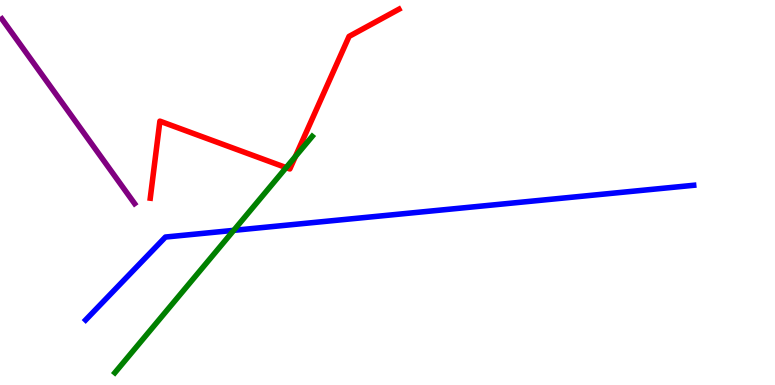[{'lines': ['blue', 'red'], 'intersections': []}, {'lines': ['green', 'red'], 'intersections': [{'x': 3.69, 'y': 5.65}, {'x': 3.81, 'y': 5.93}]}, {'lines': ['purple', 'red'], 'intersections': []}, {'lines': ['blue', 'green'], 'intersections': [{'x': 3.02, 'y': 4.02}]}, {'lines': ['blue', 'purple'], 'intersections': []}, {'lines': ['green', 'purple'], 'intersections': []}]